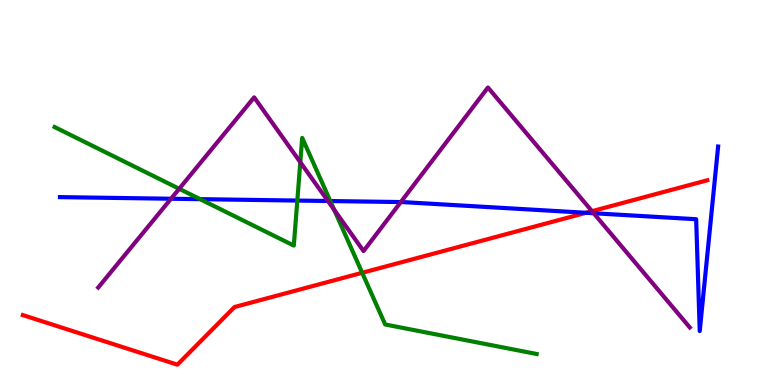[{'lines': ['blue', 'red'], 'intersections': [{'x': 7.56, 'y': 4.47}]}, {'lines': ['green', 'red'], 'intersections': [{'x': 4.67, 'y': 2.91}]}, {'lines': ['purple', 'red'], 'intersections': [{'x': 7.64, 'y': 4.51}]}, {'lines': ['blue', 'green'], 'intersections': [{'x': 2.58, 'y': 4.83}, {'x': 3.84, 'y': 4.79}, {'x': 4.26, 'y': 4.78}]}, {'lines': ['blue', 'purple'], 'intersections': [{'x': 2.21, 'y': 4.84}, {'x': 4.23, 'y': 4.78}, {'x': 5.17, 'y': 4.75}, {'x': 7.66, 'y': 4.46}]}, {'lines': ['green', 'purple'], 'intersections': [{'x': 2.31, 'y': 5.1}, {'x': 3.87, 'y': 5.79}, {'x': 4.31, 'y': 4.55}]}]